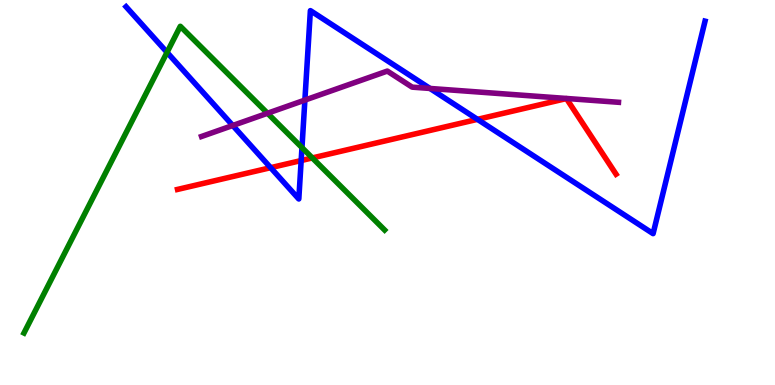[{'lines': ['blue', 'red'], 'intersections': [{'x': 3.49, 'y': 5.64}, {'x': 3.89, 'y': 5.83}, {'x': 6.16, 'y': 6.9}]}, {'lines': ['green', 'red'], 'intersections': [{'x': 4.03, 'y': 5.9}]}, {'lines': ['purple', 'red'], 'intersections': []}, {'lines': ['blue', 'green'], 'intersections': [{'x': 2.16, 'y': 8.64}, {'x': 3.9, 'y': 6.17}]}, {'lines': ['blue', 'purple'], 'intersections': [{'x': 3.0, 'y': 6.74}, {'x': 3.93, 'y': 7.4}, {'x': 5.55, 'y': 7.7}]}, {'lines': ['green', 'purple'], 'intersections': [{'x': 3.45, 'y': 7.06}]}]